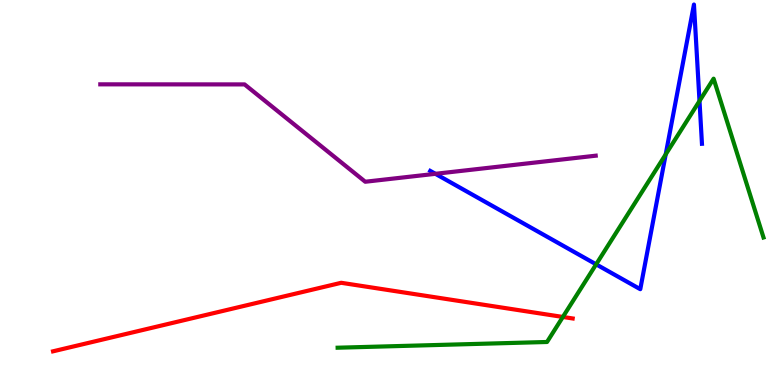[{'lines': ['blue', 'red'], 'intersections': []}, {'lines': ['green', 'red'], 'intersections': [{'x': 7.26, 'y': 1.77}]}, {'lines': ['purple', 'red'], 'intersections': []}, {'lines': ['blue', 'green'], 'intersections': [{'x': 7.69, 'y': 3.13}, {'x': 8.59, 'y': 5.99}, {'x': 9.03, 'y': 7.38}]}, {'lines': ['blue', 'purple'], 'intersections': [{'x': 5.62, 'y': 5.49}]}, {'lines': ['green', 'purple'], 'intersections': []}]